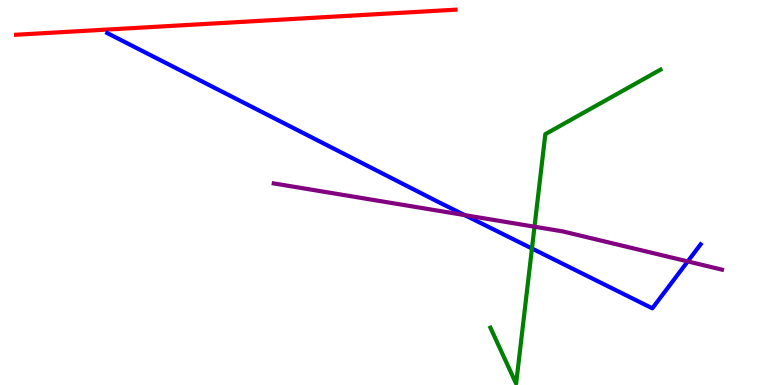[{'lines': ['blue', 'red'], 'intersections': []}, {'lines': ['green', 'red'], 'intersections': []}, {'lines': ['purple', 'red'], 'intersections': []}, {'lines': ['blue', 'green'], 'intersections': [{'x': 6.86, 'y': 3.55}]}, {'lines': ['blue', 'purple'], 'intersections': [{'x': 6.0, 'y': 4.41}, {'x': 8.87, 'y': 3.21}]}, {'lines': ['green', 'purple'], 'intersections': [{'x': 6.9, 'y': 4.11}]}]